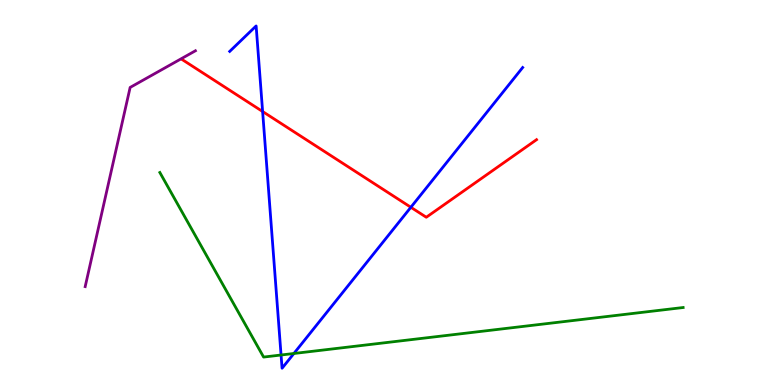[{'lines': ['blue', 'red'], 'intersections': [{'x': 3.39, 'y': 7.1}, {'x': 5.3, 'y': 4.62}]}, {'lines': ['green', 'red'], 'intersections': []}, {'lines': ['purple', 'red'], 'intersections': []}, {'lines': ['blue', 'green'], 'intersections': [{'x': 3.63, 'y': 0.779}, {'x': 3.79, 'y': 0.818}]}, {'lines': ['blue', 'purple'], 'intersections': []}, {'lines': ['green', 'purple'], 'intersections': []}]